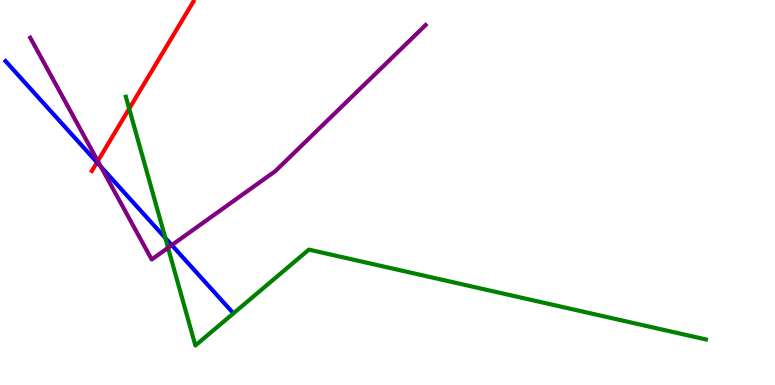[{'lines': ['blue', 'red'], 'intersections': [{'x': 1.25, 'y': 5.78}]}, {'lines': ['green', 'red'], 'intersections': [{'x': 1.67, 'y': 7.18}]}, {'lines': ['purple', 'red'], 'intersections': [{'x': 1.26, 'y': 5.82}]}, {'lines': ['blue', 'green'], 'intersections': [{'x': 2.13, 'y': 3.82}]}, {'lines': ['blue', 'purple'], 'intersections': [{'x': 1.3, 'y': 5.67}, {'x': 2.22, 'y': 3.63}]}, {'lines': ['green', 'purple'], 'intersections': [{'x': 2.17, 'y': 3.56}]}]